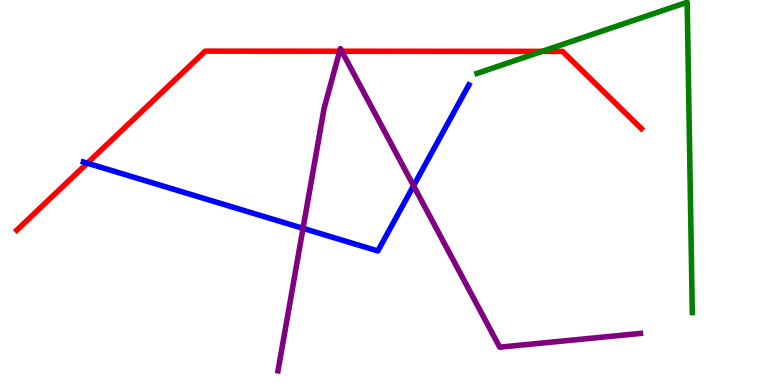[{'lines': ['blue', 'red'], 'intersections': [{'x': 1.13, 'y': 5.76}]}, {'lines': ['green', 'red'], 'intersections': [{'x': 7.0, 'y': 8.67}]}, {'lines': ['purple', 'red'], 'intersections': [{'x': 4.38, 'y': 8.67}, {'x': 4.41, 'y': 8.67}]}, {'lines': ['blue', 'green'], 'intersections': []}, {'lines': ['blue', 'purple'], 'intersections': [{'x': 3.91, 'y': 4.07}, {'x': 5.34, 'y': 5.17}]}, {'lines': ['green', 'purple'], 'intersections': []}]